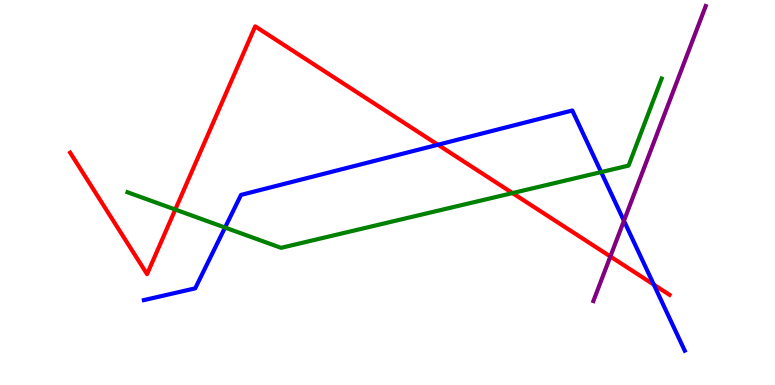[{'lines': ['blue', 'red'], 'intersections': [{'x': 5.65, 'y': 6.24}, {'x': 8.44, 'y': 2.61}]}, {'lines': ['green', 'red'], 'intersections': [{'x': 2.26, 'y': 4.56}, {'x': 6.61, 'y': 4.99}]}, {'lines': ['purple', 'red'], 'intersections': [{'x': 7.88, 'y': 3.34}]}, {'lines': ['blue', 'green'], 'intersections': [{'x': 2.9, 'y': 4.09}, {'x': 7.76, 'y': 5.53}]}, {'lines': ['blue', 'purple'], 'intersections': [{'x': 8.05, 'y': 4.27}]}, {'lines': ['green', 'purple'], 'intersections': []}]